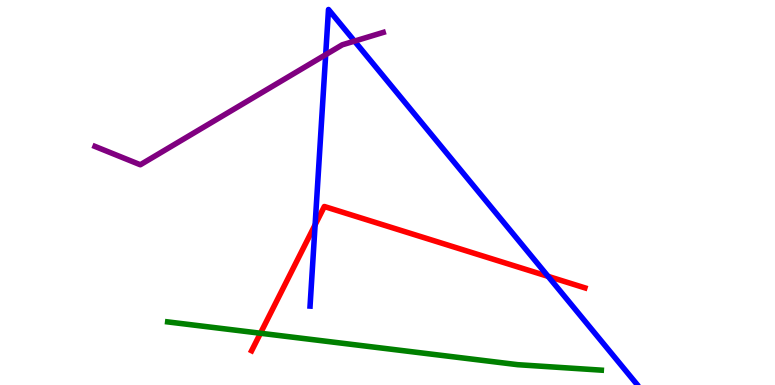[{'lines': ['blue', 'red'], 'intersections': [{'x': 4.07, 'y': 4.16}, {'x': 7.07, 'y': 2.82}]}, {'lines': ['green', 'red'], 'intersections': [{'x': 3.36, 'y': 1.34}]}, {'lines': ['purple', 'red'], 'intersections': []}, {'lines': ['blue', 'green'], 'intersections': []}, {'lines': ['blue', 'purple'], 'intersections': [{'x': 4.2, 'y': 8.58}, {'x': 4.57, 'y': 8.93}]}, {'lines': ['green', 'purple'], 'intersections': []}]